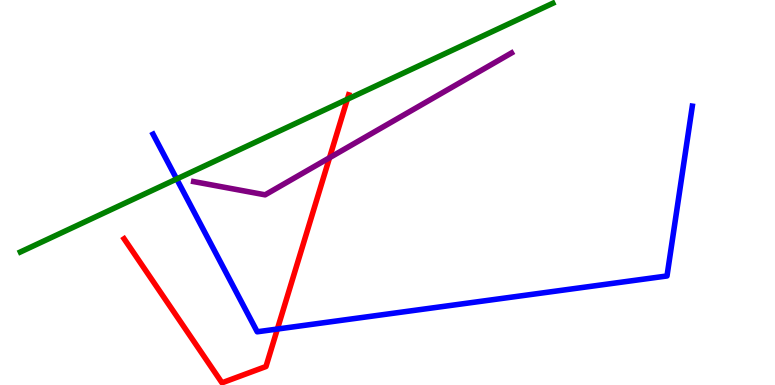[{'lines': ['blue', 'red'], 'intersections': [{'x': 3.58, 'y': 1.45}]}, {'lines': ['green', 'red'], 'intersections': [{'x': 4.48, 'y': 7.42}]}, {'lines': ['purple', 'red'], 'intersections': [{'x': 4.25, 'y': 5.9}]}, {'lines': ['blue', 'green'], 'intersections': [{'x': 2.28, 'y': 5.35}]}, {'lines': ['blue', 'purple'], 'intersections': []}, {'lines': ['green', 'purple'], 'intersections': []}]